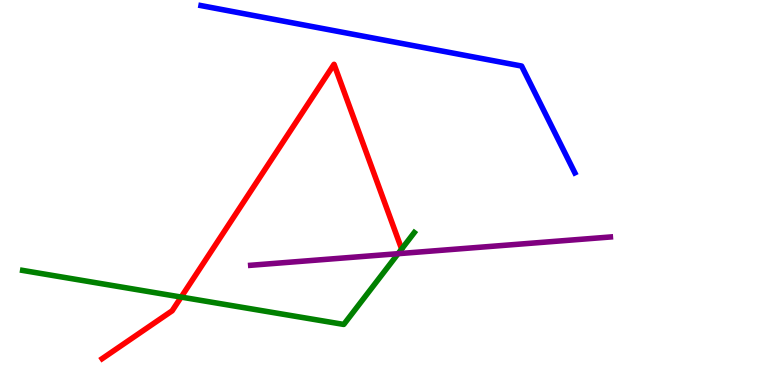[{'lines': ['blue', 'red'], 'intersections': []}, {'lines': ['green', 'red'], 'intersections': [{'x': 2.34, 'y': 2.28}]}, {'lines': ['purple', 'red'], 'intersections': []}, {'lines': ['blue', 'green'], 'intersections': []}, {'lines': ['blue', 'purple'], 'intersections': []}, {'lines': ['green', 'purple'], 'intersections': [{'x': 5.14, 'y': 3.41}]}]